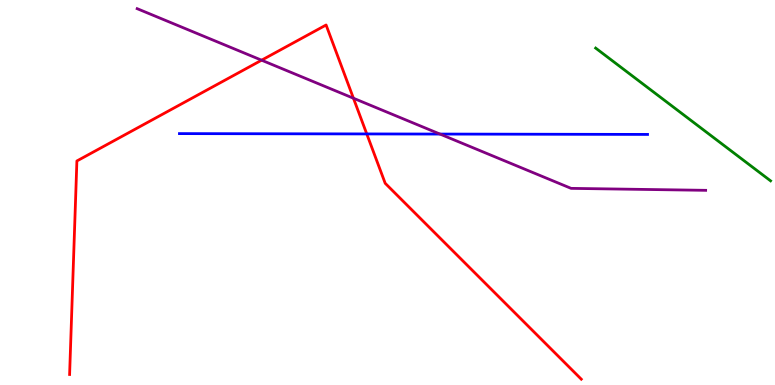[{'lines': ['blue', 'red'], 'intersections': [{'x': 4.73, 'y': 6.52}]}, {'lines': ['green', 'red'], 'intersections': []}, {'lines': ['purple', 'red'], 'intersections': [{'x': 3.38, 'y': 8.44}, {'x': 4.56, 'y': 7.45}]}, {'lines': ['blue', 'green'], 'intersections': []}, {'lines': ['blue', 'purple'], 'intersections': [{'x': 5.68, 'y': 6.52}]}, {'lines': ['green', 'purple'], 'intersections': []}]